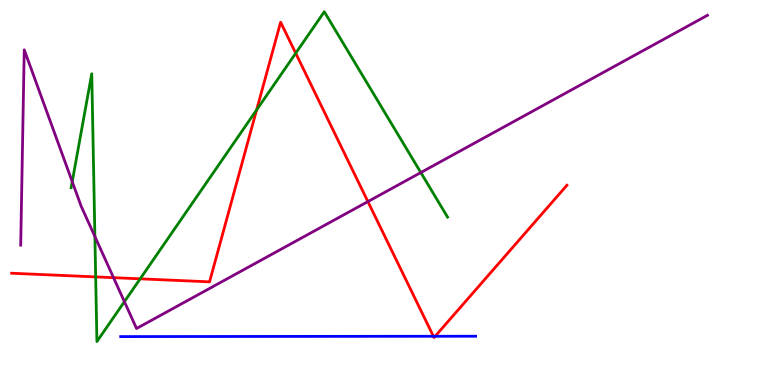[{'lines': ['blue', 'red'], 'intersections': [{'x': 5.59, 'y': 1.27}, {'x': 5.61, 'y': 1.27}]}, {'lines': ['green', 'red'], 'intersections': [{'x': 1.23, 'y': 2.81}, {'x': 1.81, 'y': 2.76}, {'x': 3.31, 'y': 7.14}, {'x': 3.82, 'y': 8.62}]}, {'lines': ['purple', 'red'], 'intersections': [{'x': 1.46, 'y': 2.79}, {'x': 4.75, 'y': 4.76}]}, {'lines': ['blue', 'green'], 'intersections': []}, {'lines': ['blue', 'purple'], 'intersections': []}, {'lines': ['green', 'purple'], 'intersections': [{'x': 0.932, 'y': 5.28}, {'x': 1.22, 'y': 3.86}, {'x': 1.61, 'y': 2.16}, {'x': 5.43, 'y': 5.52}]}]